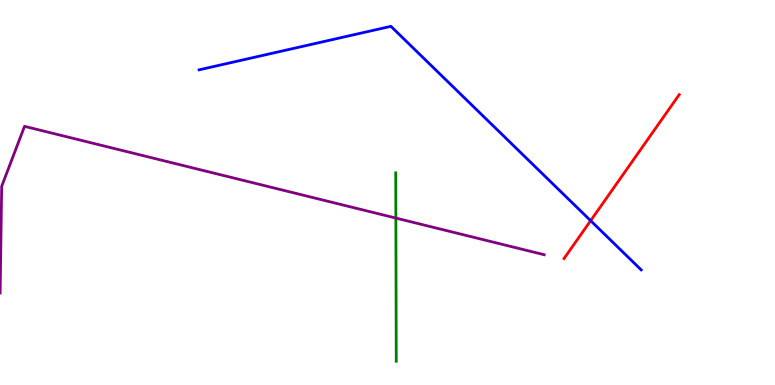[{'lines': ['blue', 'red'], 'intersections': [{'x': 7.62, 'y': 4.27}]}, {'lines': ['green', 'red'], 'intersections': []}, {'lines': ['purple', 'red'], 'intersections': []}, {'lines': ['blue', 'green'], 'intersections': []}, {'lines': ['blue', 'purple'], 'intersections': []}, {'lines': ['green', 'purple'], 'intersections': [{'x': 5.11, 'y': 4.34}]}]